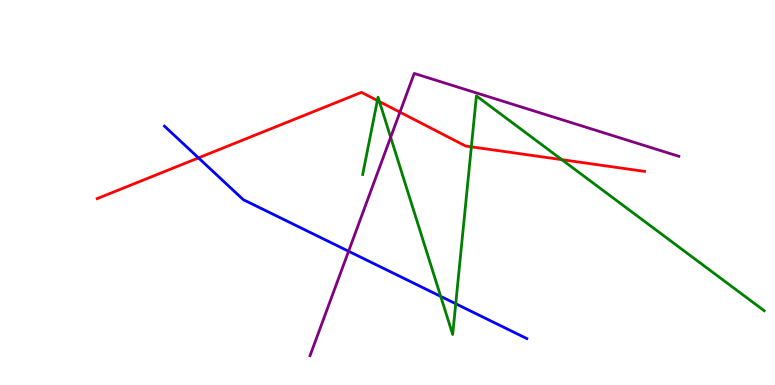[{'lines': ['blue', 'red'], 'intersections': [{'x': 2.56, 'y': 5.9}]}, {'lines': ['green', 'red'], 'intersections': [{'x': 4.87, 'y': 7.39}, {'x': 4.9, 'y': 7.36}, {'x': 6.08, 'y': 6.19}, {'x': 7.25, 'y': 5.85}]}, {'lines': ['purple', 'red'], 'intersections': [{'x': 5.16, 'y': 7.09}]}, {'lines': ['blue', 'green'], 'intersections': [{'x': 5.69, 'y': 2.3}, {'x': 5.88, 'y': 2.11}]}, {'lines': ['blue', 'purple'], 'intersections': [{'x': 4.5, 'y': 3.47}]}, {'lines': ['green', 'purple'], 'intersections': [{'x': 5.04, 'y': 6.43}]}]